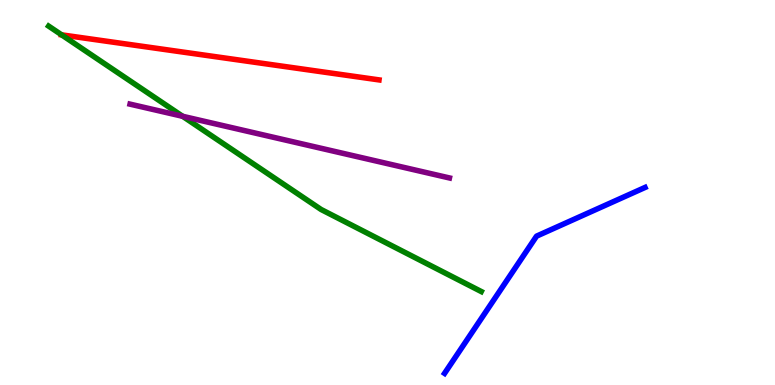[{'lines': ['blue', 'red'], 'intersections': []}, {'lines': ['green', 'red'], 'intersections': [{'x': 0.795, 'y': 9.09}]}, {'lines': ['purple', 'red'], 'intersections': []}, {'lines': ['blue', 'green'], 'intersections': []}, {'lines': ['blue', 'purple'], 'intersections': []}, {'lines': ['green', 'purple'], 'intersections': [{'x': 2.36, 'y': 6.98}]}]